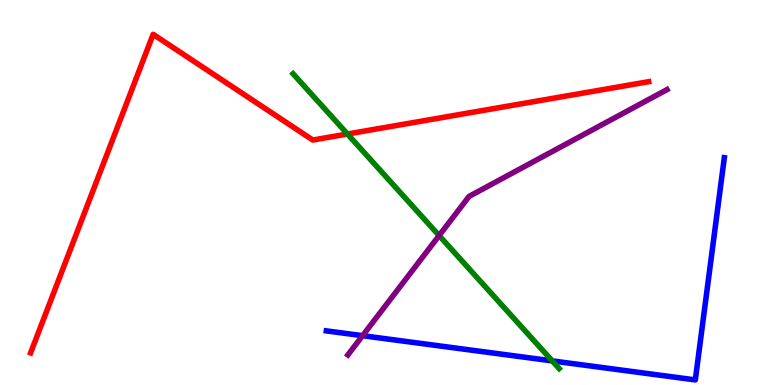[{'lines': ['blue', 'red'], 'intersections': []}, {'lines': ['green', 'red'], 'intersections': [{'x': 4.48, 'y': 6.52}]}, {'lines': ['purple', 'red'], 'intersections': []}, {'lines': ['blue', 'green'], 'intersections': [{'x': 7.13, 'y': 0.626}]}, {'lines': ['blue', 'purple'], 'intersections': [{'x': 4.68, 'y': 1.28}]}, {'lines': ['green', 'purple'], 'intersections': [{'x': 5.67, 'y': 3.88}]}]